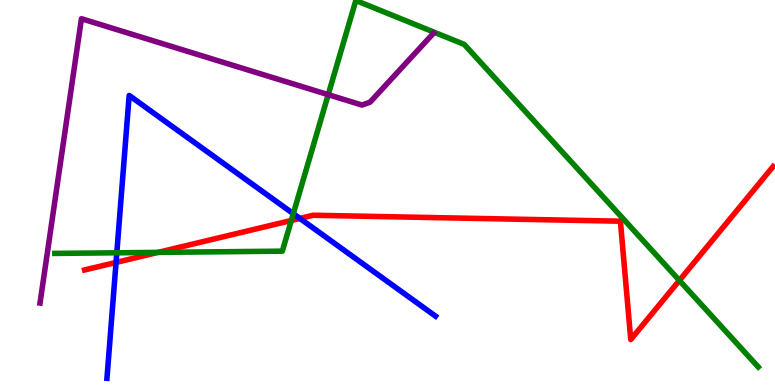[{'lines': ['blue', 'red'], 'intersections': [{'x': 1.5, 'y': 3.18}, {'x': 3.87, 'y': 4.33}]}, {'lines': ['green', 'red'], 'intersections': [{'x': 2.04, 'y': 3.44}, {'x': 3.76, 'y': 4.27}, {'x': 8.77, 'y': 2.72}]}, {'lines': ['purple', 'red'], 'intersections': []}, {'lines': ['blue', 'green'], 'intersections': [{'x': 1.51, 'y': 3.43}, {'x': 3.78, 'y': 4.45}]}, {'lines': ['blue', 'purple'], 'intersections': []}, {'lines': ['green', 'purple'], 'intersections': [{'x': 4.24, 'y': 7.54}]}]